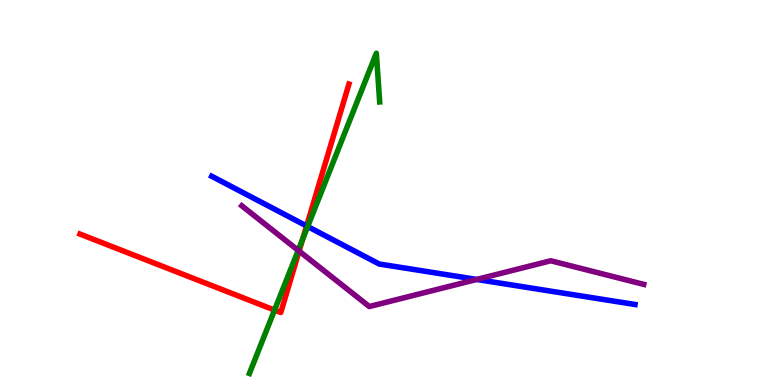[{'lines': ['blue', 'red'], 'intersections': [{'x': 3.96, 'y': 4.13}]}, {'lines': ['green', 'red'], 'intersections': [{'x': 3.54, 'y': 1.95}, {'x': 3.91, 'y': 3.79}]}, {'lines': ['purple', 'red'], 'intersections': [{'x': 3.86, 'y': 3.48}]}, {'lines': ['blue', 'green'], 'intersections': [{'x': 3.97, 'y': 4.12}]}, {'lines': ['blue', 'purple'], 'intersections': [{'x': 6.15, 'y': 2.74}]}, {'lines': ['green', 'purple'], 'intersections': [{'x': 3.85, 'y': 3.5}]}]